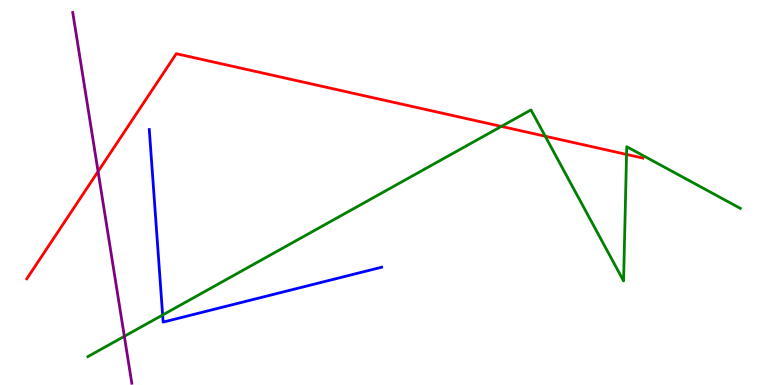[{'lines': ['blue', 'red'], 'intersections': []}, {'lines': ['green', 'red'], 'intersections': [{'x': 6.47, 'y': 6.72}, {'x': 7.04, 'y': 6.46}, {'x': 8.08, 'y': 5.99}]}, {'lines': ['purple', 'red'], 'intersections': [{'x': 1.27, 'y': 5.55}]}, {'lines': ['blue', 'green'], 'intersections': [{'x': 2.1, 'y': 1.82}]}, {'lines': ['blue', 'purple'], 'intersections': []}, {'lines': ['green', 'purple'], 'intersections': [{'x': 1.6, 'y': 1.26}]}]